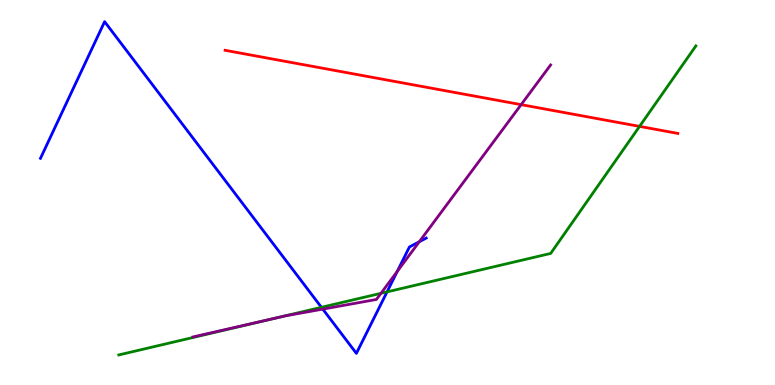[{'lines': ['blue', 'red'], 'intersections': []}, {'lines': ['green', 'red'], 'intersections': [{'x': 8.25, 'y': 6.72}]}, {'lines': ['purple', 'red'], 'intersections': [{'x': 6.72, 'y': 7.28}]}, {'lines': ['blue', 'green'], 'intersections': [{'x': 4.15, 'y': 2.02}, {'x': 4.99, 'y': 2.42}]}, {'lines': ['blue', 'purple'], 'intersections': [{'x': 4.17, 'y': 1.97}, {'x': 5.13, 'y': 2.95}, {'x': 5.41, 'y': 3.72}]}, {'lines': ['green', 'purple'], 'intersections': [{'x': 3.51, 'y': 1.72}, {'x': 4.92, 'y': 2.38}]}]